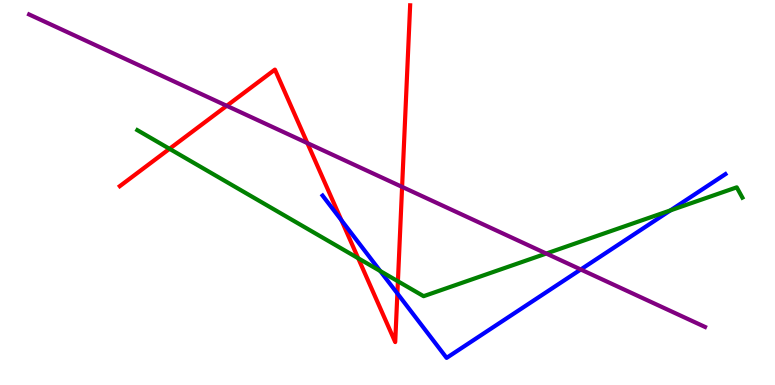[{'lines': ['blue', 'red'], 'intersections': [{'x': 4.41, 'y': 4.28}, {'x': 5.13, 'y': 2.38}]}, {'lines': ['green', 'red'], 'intersections': [{'x': 2.19, 'y': 6.13}, {'x': 4.62, 'y': 3.29}, {'x': 5.13, 'y': 2.69}]}, {'lines': ['purple', 'red'], 'intersections': [{'x': 2.93, 'y': 7.25}, {'x': 3.97, 'y': 6.28}, {'x': 5.19, 'y': 5.15}]}, {'lines': ['blue', 'green'], 'intersections': [{'x': 4.91, 'y': 2.96}, {'x': 8.65, 'y': 4.54}]}, {'lines': ['blue', 'purple'], 'intersections': [{'x': 7.49, 'y': 3.0}]}, {'lines': ['green', 'purple'], 'intersections': [{'x': 7.05, 'y': 3.41}]}]